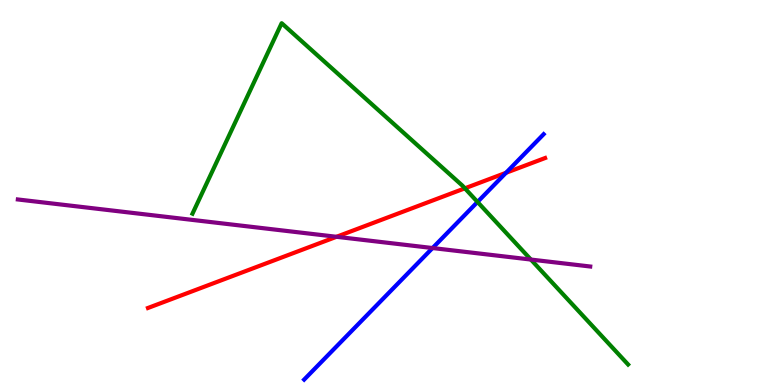[{'lines': ['blue', 'red'], 'intersections': [{'x': 6.53, 'y': 5.51}]}, {'lines': ['green', 'red'], 'intersections': [{'x': 6.0, 'y': 5.11}]}, {'lines': ['purple', 'red'], 'intersections': [{'x': 4.34, 'y': 3.85}]}, {'lines': ['blue', 'green'], 'intersections': [{'x': 6.16, 'y': 4.75}]}, {'lines': ['blue', 'purple'], 'intersections': [{'x': 5.58, 'y': 3.56}]}, {'lines': ['green', 'purple'], 'intersections': [{'x': 6.85, 'y': 3.26}]}]